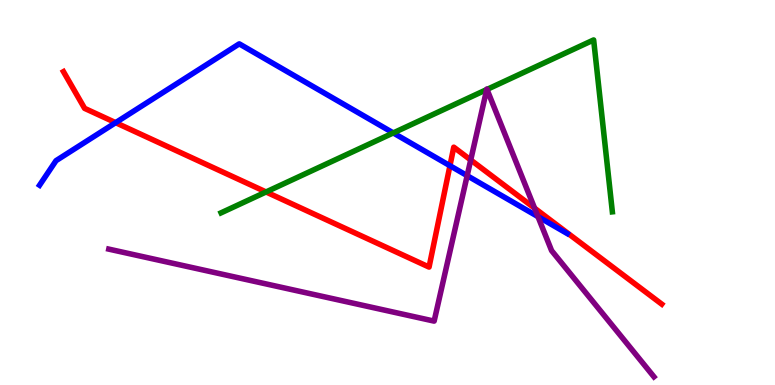[{'lines': ['blue', 'red'], 'intersections': [{'x': 1.49, 'y': 6.81}, {'x': 5.81, 'y': 5.7}]}, {'lines': ['green', 'red'], 'intersections': [{'x': 3.43, 'y': 5.01}]}, {'lines': ['purple', 'red'], 'intersections': [{'x': 6.07, 'y': 5.84}, {'x': 6.9, 'y': 4.59}]}, {'lines': ['blue', 'green'], 'intersections': [{'x': 5.07, 'y': 6.55}]}, {'lines': ['blue', 'purple'], 'intersections': [{'x': 6.03, 'y': 5.44}, {'x': 6.94, 'y': 4.37}]}, {'lines': ['green', 'purple'], 'intersections': [{'x': 6.28, 'y': 7.67}, {'x': 6.28, 'y': 7.68}]}]